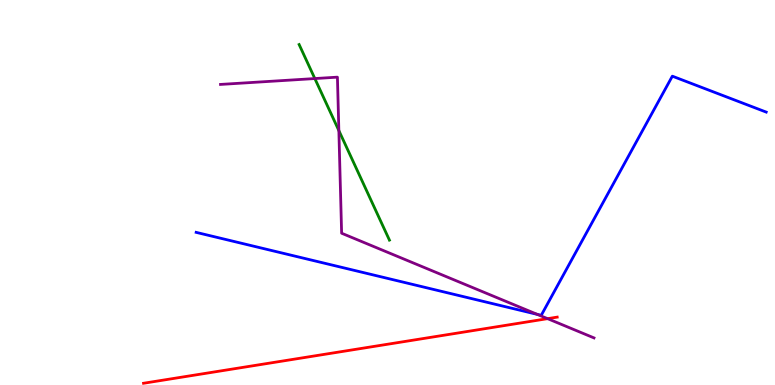[{'lines': ['blue', 'red'], 'intersections': []}, {'lines': ['green', 'red'], 'intersections': []}, {'lines': ['purple', 'red'], 'intersections': [{'x': 7.07, 'y': 1.72}]}, {'lines': ['blue', 'green'], 'intersections': []}, {'lines': ['blue', 'purple'], 'intersections': [{'x': 6.93, 'y': 1.83}]}, {'lines': ['green', 'purple'], 'intersections': [{'x': 4.06, 'y': 7.96}, {'x': 4.37, 'y': 6.61}]}]